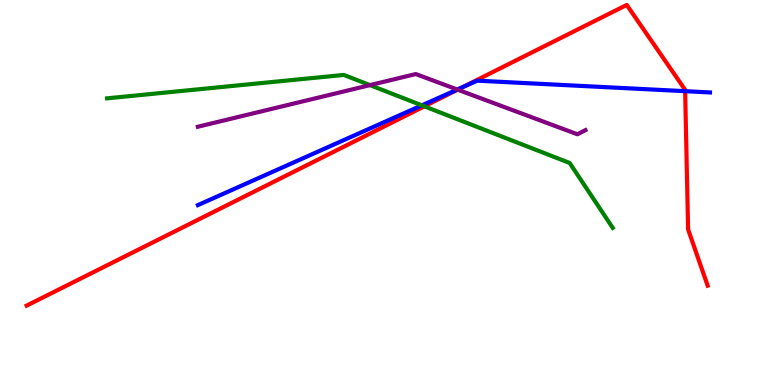[{'lines': ['blue', 'red'], 'intersections': [{'x': 5.96, 'y': 7.73}, {'x': 8.84, 'y': 7.63}]}, {'lines': ['green', 'red'], 'intersections': [{'x': 5.48, 'y': 7.24}]}, {'lines': ['purple', 'red'], 'intersections': [{'x': 5.91, 'y': 7.67}]}, {'lines': ['blue', 'green'], 'intersections': [{'x': 5.44, 'y': 7.26}]}, {'lines': ['blue', 'purple'], 'intersections': [{'x': 5.9, 'y': 7.67}]}, {'lines': ['green', 'purple'], 'intersections': [{'x': 4.77, 'y': 7.79}]}]